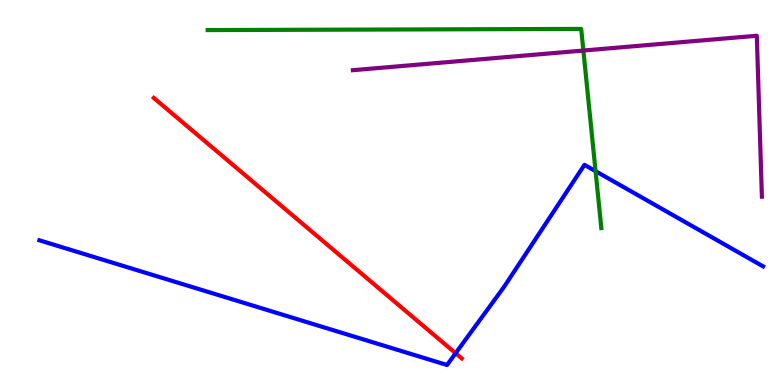[{'lines': ['blue', 'red'], 'intersections': [{'x': 5.88, 'y': 0.825}]}, {'lines': ['green', 'red'], 'intersections': []}, {'lines': ['purple', 'red'], 'intersections': []}, {'lines': ['blue', 'green'], 'intersections': [{'x': 7.68, 'y': 5.55}]}, {'lines': ['blue', 'purple'], 'intersections': []}, {'lines': ['green', 'purple'], 'intersections': [{'x': 7.53, 'y': 8.69}]}]